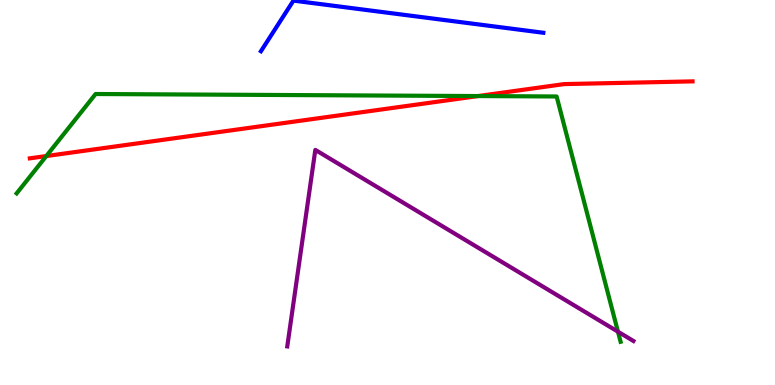[{'lines': ['blue', 'red'], 'intersections': []}, {'lines': ['green', 'red'], 'intersections': [{'x': 0.598, 'y': 5.95}, {'x': 6.17, 'y': 7.51}]}, {'lines': ['purple', 'red'], 'intersections': []}, {'lines': ['blue', 'green'], 'intersections': []}, {'lines': ['blue', 'purple'], 'intersections': []}, {'lines': ['green', 'purple'], 'intersections': [{'x': 7.97, 'y': 1.38}]}]